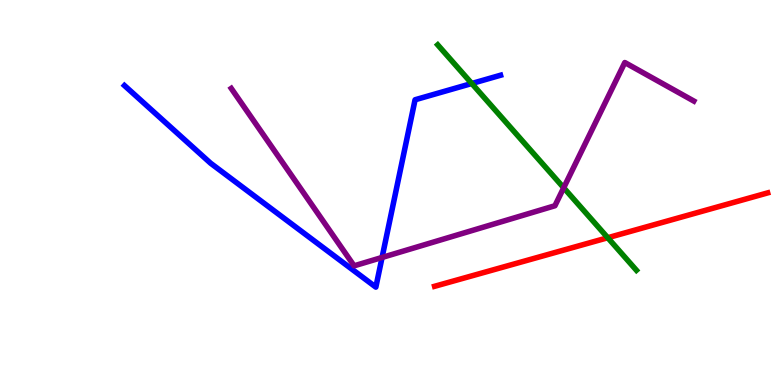[{'lines': ['blue', 'red'], 'intersections': []}, {'lines': ['green', 'red'], 'intersections': [{'x': 7.84, 'y': 3.82}]}, {'lines': ['purple', 'red'], 'intersections': []}, {'lines': ['blue', 'green'], 'intersections': [{'x': 6.09, 'y': 7.83}]}, {'lines': ['blue', 'purple'], 'intersections': [{'x': 4.93, 'y': 3.31}]}, {'lines': ['green', 'purple'], 'intersections': [{'x': 7.27, 'y': 5.12}]}]